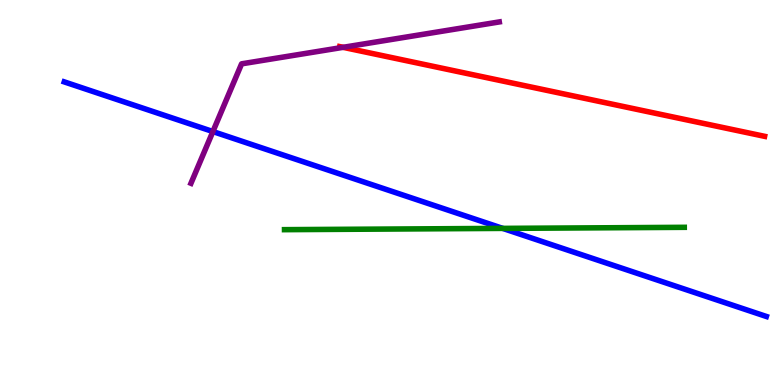[{'lines': ['blue', 'red'], 'intersections': []}, {'lines': ['green', 'red'], 'intersections': []}, {'lines': ['purple', 'red'], 'intersections': [{'x': 4.43, 'y': 8.77}]}, {'lines': ['blue', 'green'], 'intersections': [{'x': 6.49, 'y': 4.07}]}, {'lines': ['blue', 'purple'], 'intersections': [{'x': 2.75, 'y': 6.58}]}, {'lines': ['green', 'purple'], 'intersections': []}]